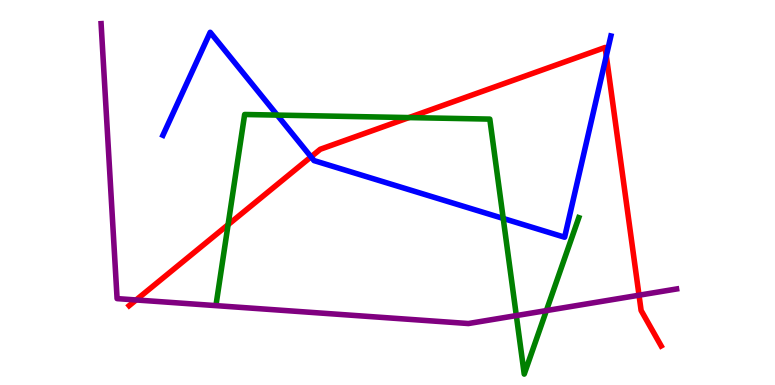[{'lines': ['blue', 'red'], 'intersections': [{'x': 4.01, 'y': 5.93}, {'x': 7.82, 'y': 8.55}]}, {'lines': ['green', 'red'], 'intersections': [{'x': 2.94, 'y': 4.16}, {'x': 5.28, 'y': 6.95}]}, {'lines': ['purple', 'red'], 'intersections': [{'x': 1.76, 'y': 2.21}, {'x': 8.25, 'y': 2.33}]}, {'lines': ['blue', 'green'], 'intersections': [{'x': 3.58, 'y': 7.01}, {'x': 6.49, 'y': 4.33}]}, {'lines': ['blue', 'purple'], 'intersections': []}, {'lines': ['green', 'purple'], 'intersections': [{'x': 6.66, 'y': 1.8}, {'x': 7.05, 'y': 1.93}]}]